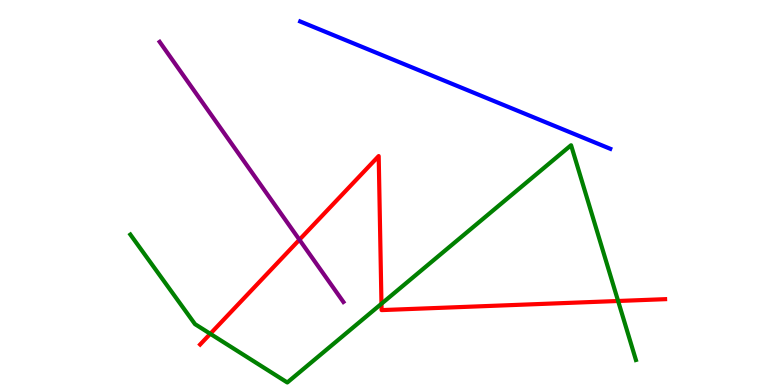[{'lines': ['blue', 'red'], 'intersections': []}, {'lines': ['green', 'red'], 'intersections': [{'x': 2.71, 'y': 1.33}, {'x': 4.92, 'y': 2.11}, {'x': 7.98, 'y': 2.18}]}, {'lines': ['purple', 'red'], 'intersections': [{'x': 3.86, 'y': 3.77}]}, {'lines': ['blue', 'green'], 'intersections': []}, {'lines': ['blue', 'purple'], 'intersections': []}, {'lines': ['green', 'purple'], 'intersections': []}]